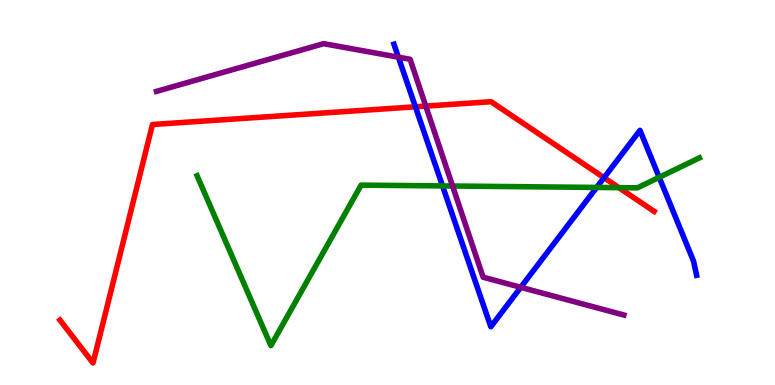[{'lines': ['blue', 'red'], 'intersections': [{'x': 5.36, 'y': 7.23}, {'x': 7.79, 'y': 5.39}]}, {'lines': ['green', 'red'], 'intersections': [{'x': 7.99, 'y': 5.13}]}, {'lines': ['purple', 'red'], 'intersections': [{'x': 5.49, 'y': 7.24}]}, {'lines': ['blue', 'green'], 'intersections': [{'x': 5.71, 'y': 5.17}, {'x': 7.7, 'y': 5.13}, {'x': 8.51, 'y': 5.39}]}, {'lines': ['blue', 'purple'], 'intersections': [{'x': 5.14, 'y': 8.51}, {'x': 6.72, 'y': 2.54}]}, {'lines': ['green', 'purple'], 'intersections': [{'x': 5.84, 'y': 5.17}]}]